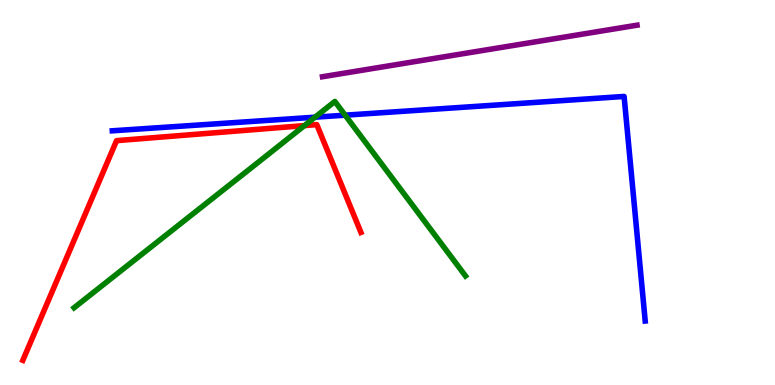[{'lines': ['blue', 'red'], 'intersections': []}, {'lines': ['green', 'red'], 'intersections': [{'x': 3.93, 'y': 6.74}]}, {'lines': ['purple', 'red'], 'intersections': []}, {'lines': ['blue', 'green'], 'intersections': [{'x': 4.06, 'y': 6.96}, {'x': 4.45, 'y': 7.01}]}, {'lines': ['blue', 'purple'], 'intersections': []}, {'lines': ['green', 'purple'], 'intersections': []}]